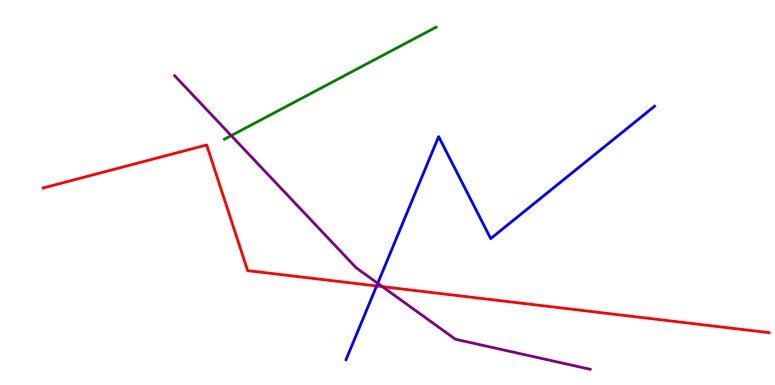[{'lines': ['blue', 'red'], 'intersections': [{'x': 4.86, 'y': 2.57}]}, {'lines': ['green', 'red'], 'intersections': []}, {'lines': ['purple', 'red'], 'intersections': [{'x': 4.93, 'y': 2.55}]}, {'lines': ['blue', 'green'], 'intersections': []}, {'lines': ['blue', 'purple'], 'intersections': [{'x': 4.87, 'y': 2.64}]}, {'lines': ['green', 'purple'], 'intersections': [{'x': 2.98, 'y': 6.48}]}]